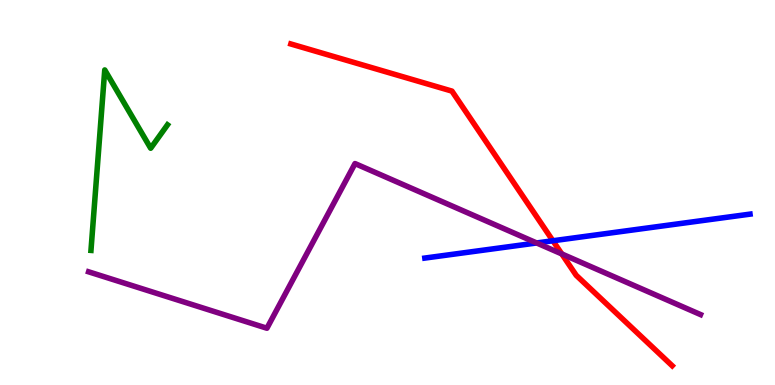[{'lines': ['blue', 'red'], 'intersections': [{'x': 7.13, 'y': 3.75}]}, {'lines': ['green', 'red'], 'intersections': []}, {'lines': ['purple', 'red'], 'intersections': [{'x': 7.25, 'y': 3.4}]}, {'lines': ['blue', 'green'], 'intersections': []}, {'lines': ['blue', 'purple'], 'intersections': [{'x': 6.92, 'y': 3.69}]}, {'lines': ['green', 'purple'], 'intersections': []}]